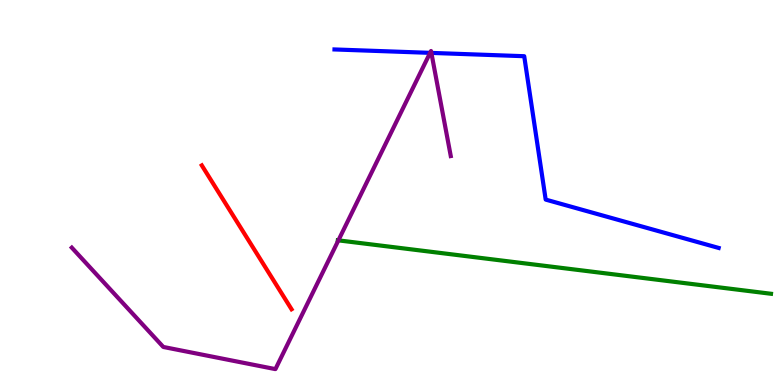[{'lines': ['blue', 'red'], 'intersections': []}, {'lines': ['green', 'red'], 'intersections': []}, {'lines': ['purple', 'red'], 'intersections': []}, {'lines': ['blue', 'green'], 'intersections': []}, {'lines': ['blue', 'purple'], 'intersections': [{'x': 5.55, 'y': 8.63}, {'x': 5.57, 'y': 8.63}]}, {'lines': ['green', 'purple'], 'intersections': [{'x': 4.37, 'y': 3.76}]}]